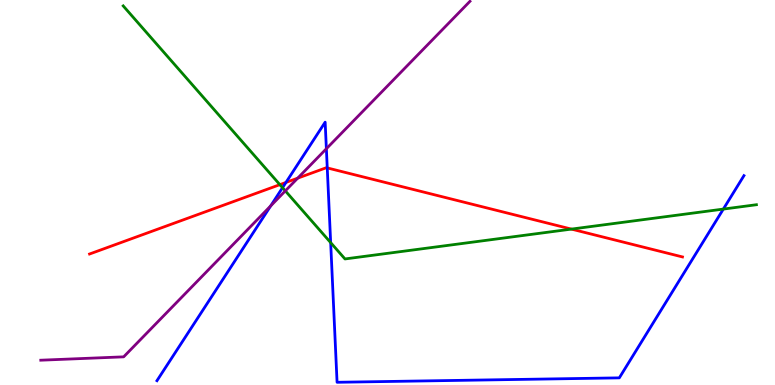[{'lines': ['blue', 'red'], 'intersections': [{'x': 3.69, 'y': 5.26}, {'x': 4.22, 'y': 5.64}]}, {'lines': ['green', 'red'], 'intersections': [{'x': 3.61, 'y': 5.2}, {'x': 7.37, 'y': 4.05}]}, {'lines': ['purple', 'red'], 'intersections': [{'x': 3.84, 'y': 5.37}]}, {'lines': ['blue', 'green'], 'intersections': [{'x': 3.65, 'y': 5.12}, {'x': 4.27, 'y': 3.7}, {'x': 9.33, 'y': 4.57}]}, {'lines': ['blue', 'purple'], 'intersections': [{'x': 3.49, 'y': 4.65}, {'x': 4.21, 'y': 6.14}]}, {'lines': ['green', 'purple'], 'intersections': [{'x': 3.68, 'y': 5.04}]}]